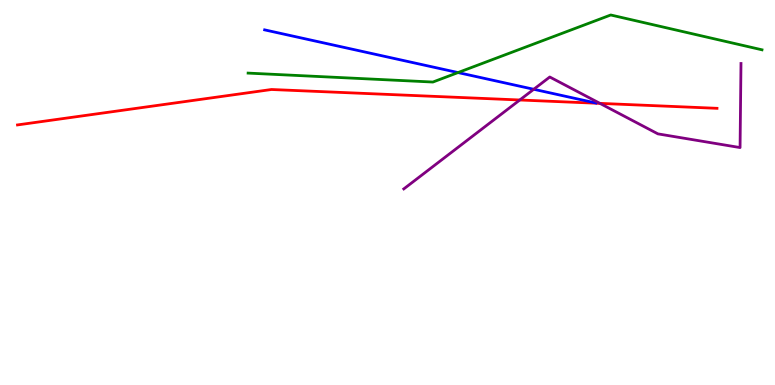[{'lines': ['blue', 'red'], 'intersections': []}, {'lines': ['green', 'red'], 'intersections': []}, {'lines': ['purple', 'red'], 'intersections': [{'x': 6.71, 'y': 7.4}, {'x': 7.74, 'y': 7.31}]}, {'lines': ['blue', 'green'], 'intersections': [{'x': 5.91, 'y': 8.12}]}, {'lines': ['blue', 'purple'], 'intersections': [{'x': 6.89, 'y': 7.68}]}, {'lines': ['green', 'purple'], 'intersections': []}]